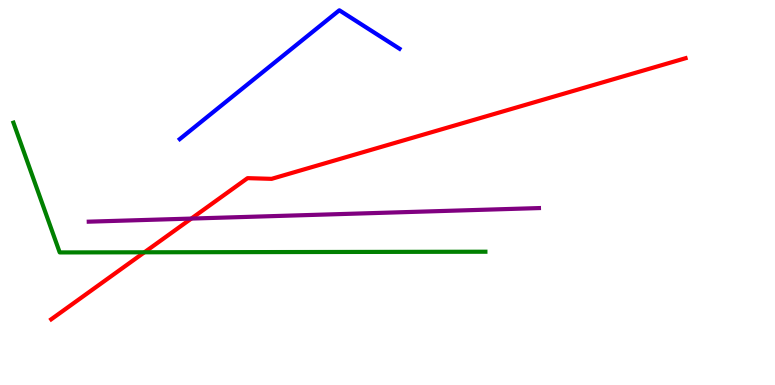[{'lines': ['blue', 'red'], 'intersections': []}, {'lines': ['green', 'red'], 'intersections': [{'x': 1.86, 'y': 3.45}]}, {'lines': ['purple', 'red'], 'intersections': [{'x': 2.47, 'y': 4.32}]}, {'lines': ['blue', 'green'], 'intersections': []}, {'lines': ['blue', 'purple'], 'intersections': []}, {'lines': ['green', 'purple'], 'intersections': []}]